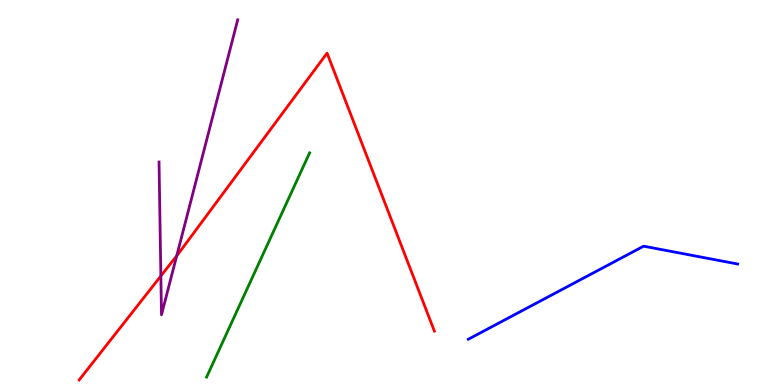[{'lines': ['blue', 'red'], 'intersections': []}, {'lines': ['green', 'red'], 'intersections': []}, {'lines': ['purple', 'red'], 'intersections': [{'x': 2.08, 'y': 2.83}, {'x': 2.28, 'y': 3.36}]}, {'lines': ['blue', 'green'], 'intersections': []}, {'lines': ['blue', 'purple'], 'intersections': []}, {'lines': ['green', 'purple'], 'intersections': []}]